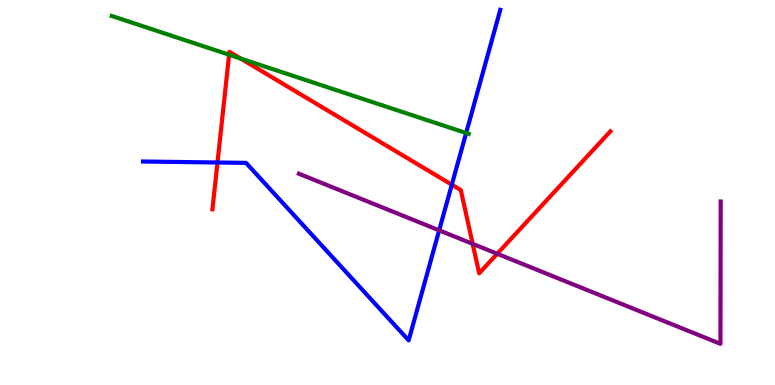[{'lines': ['blue', 'red'], 'intersections': [{'x': 2.81, 'y': 5.78}, {'x': 5.83, 'y': 5.2}]}, {'lines': ['green', 'red'], 'intersections': [{'x': 2.96, 'y': 8.58}, {'x': 3.11, 'y': 8.48}]}, {'lines': ['purple', 'red'], 'intersections': [{'x': 6.1, 'y': 3.67}, {'x': 6.42, 'y': 3.41}]}, {'lines': ['blue', 'green'], 'intersections': [{'x': 6.01, 'y': 6.54}]}, {'lines': ['blue', 'purple'], 'intersections': [{'x': 5.67, 'y': 4.02}]}, {'lines': ['green', 'purple'], 'intersections': []}]